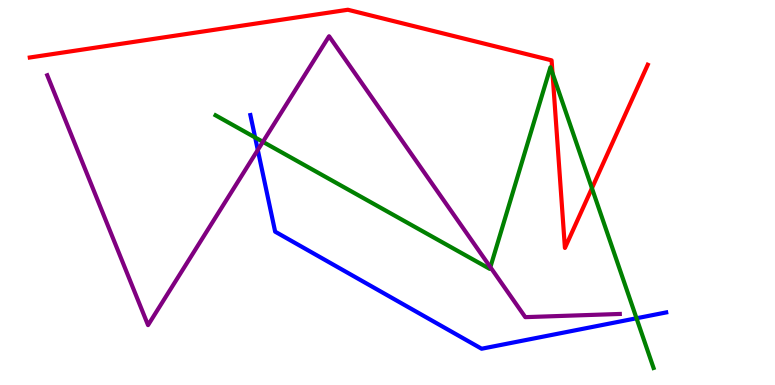[{'lines': ['blue', 'red'], 'intersections': []}, {'lines': ['green', 'red'], 'intersections': [{'x': 7.13, 'y': 8.1}, {'x': 7.64, 'y': 5.11}]}, {'lines': ['purple', 'red'], 'intersections': []}, {'lines': ['blue', 'green'], 'intersections': [{'x': 3.29, 'y': 6.43}, {'x': 8.21, 'y': 1.73}]}, {'lines': ['blue', 'purple'], 'intersections': [{'x': 3.33, 'y': 6.1}]}, {'lines': ['green', 'purple'], 'intersections': [{'x': 3.39, 'y': 6.32}, {'x': 6.33, 'y': 3.06}]}]